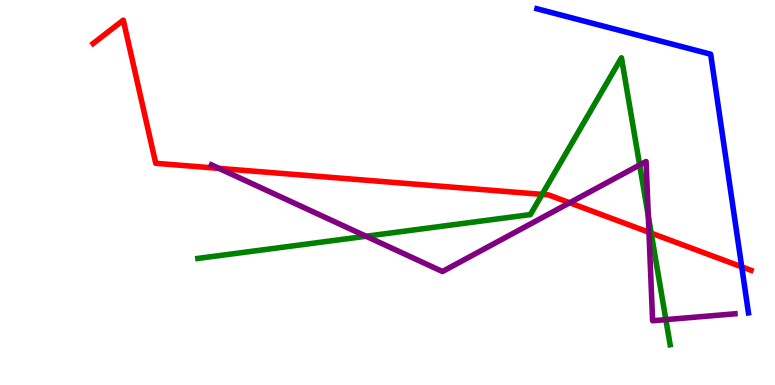[{'lines': ['blue', 'red'], 'intersections': [{'x': 9.57, 'y': 3.07}]}, {'lines': ['green', 'red'], 'intersections': [{'x': 7.0, 'y': 4.95}, {'x': 8.4, 'y': 3.94}]}, {'lines': ['purple', 'red'], 'intersections': [{'x': 2.83, 'y': 5.63}, {'x': 7.35, 'y': 4.73}, {'x': 8.37, 'y': 3.97}]}, {'lines': ['blue', 'green'], 'intersections': []}, {'lines': ['blue', 'purple'], 'intersections': []}, {'lines': ['green', 'purple'], 'intersections': [{'x': 4.72, 'y': 3.86}, {'x': 8.25, 'y': 5.71}, {'x': 8.37, 'y': 4.39}, {'x': 8.59, 'y': 1.7}]}]